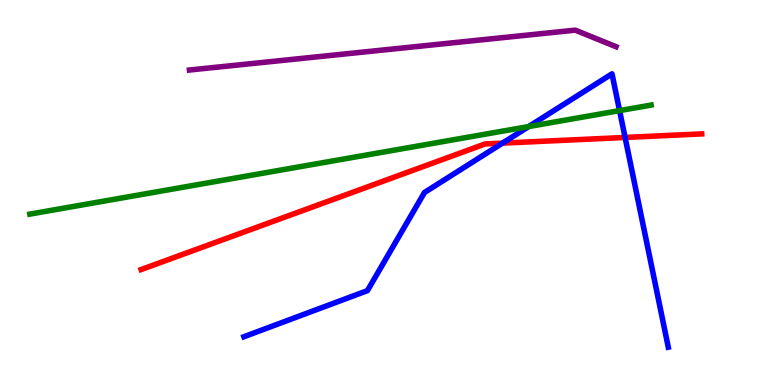[{'lines': ['blue', 'red'], 'intersections': [{'x': 6.48, 'y': 6.28}, {'x': 8.07, 'y': 6.43}]}, {'lines': ['green', 'red'], 'intersections': []}, {'lines': ['purple', 'red'], 'intersections': []}, {'lines': ['blue', 'green'], 'intersections': [{'x': 6.82, 'y': 6.71}, {'x': 7.99, 'y': 7.13}]}, {'lines': ['blue', 'purple'], 'intersections': []}, {'lines': ['green', 'purple'], 'intersections': []}]